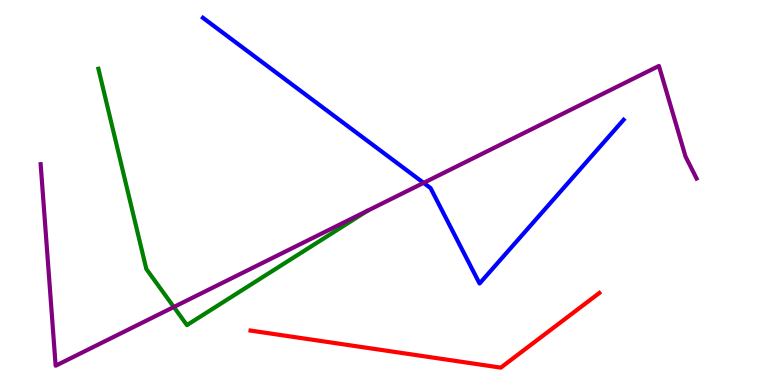[{'lines': ['blue', 'red'], 'intersections': []}, {'lines': ['green', 'red'], 'intersections': []}, {'lines': ['purple', 'red'], 'intersections': []}, {'lines': ['blue', 'green'], 'intersections': []}, {'lines': ['blue', 'purple'], 'intersections': [{'x': 5.47, 'y': 5.25}]}, {'lines': ['green', 'purple'], 'intersections': [{'x': 2.24, 'y': 2.03}]}]